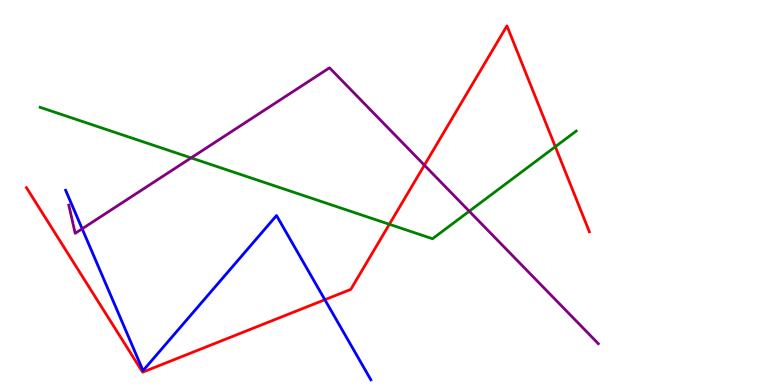[{'lines': ['blue', 'red'], 'intersections': [{'x': 4.19, 'y': 2.22}]}, {'lines': ['green', 'red'], 'intersections': [{'x': 5.02, 'y': 4.17}, {'x': 7.17, 'y': 6.19}]}, {'lines': ['purple', 'red'], 'intersections': [{'x': 5.48, 'y': 5.71}]}, {'lines': ['blue', 'green'], 'intersections': []}, {'lines': ['blue', 'purple'], 'intersections': [{'x': 1.06, 'y': 4.06}]}, {'lines': ['green', 'purple'], 'intersections': [{'x': 2.47, 'y': 5.9}, {'x': 6.05, 'y': 4.51}]}]